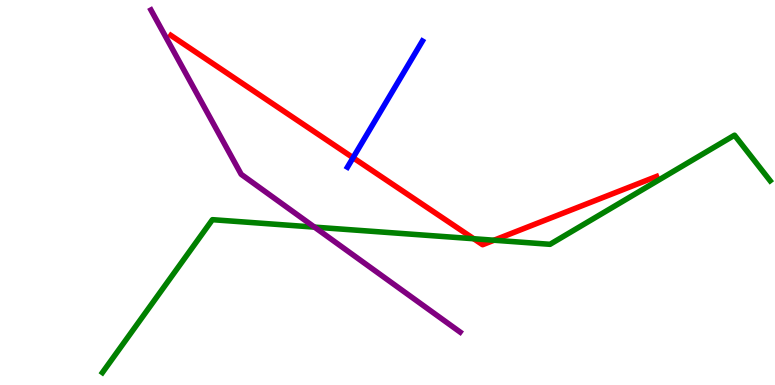[{'lines': ['blue', 'red'], 'intersections': [{'x': 4.56, 'y': 5.9}]}, {'lines': ['green', 'red'], 'intersections': [{'x': 6.11, 'y': 3.8}, {'x': 6.37, 'y': 3.76}]}, {'lines': ['purple', 'red'], 'intersections': []}, {'lines': ['blue', 'green'], 'intersections': []}, {'lines': ['blue', 'purple'], 'intersections': []}, {'lines': ['green', 'purple'], 'intersections': [{'x': 4.06, 'y': 4.1}]}]